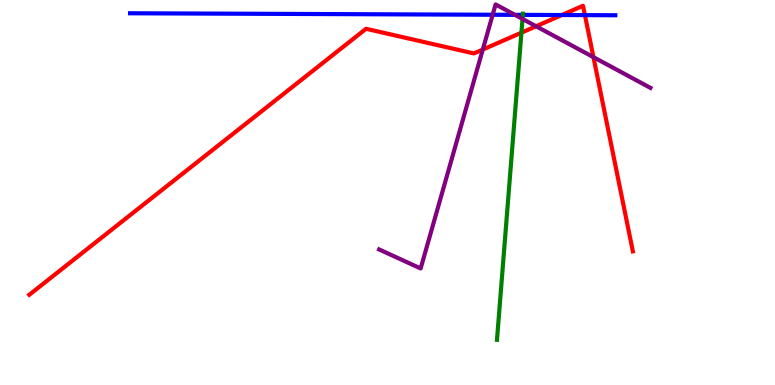[{'lines': ['blue', 'red'], 'intersections': [{'x': 7.25, 'y': 9.61}, {'x': 7.55, 'y': 9.61}]}, {'lines': ['green', 'red'], 'intersections': [{'x': 6.73, 'y': 9.15}]}, {'lines': ['purple', 'red'], 'intersections': [{'x': 6.23, 'y': 8.71}, {'x': 6.92, 'y': 9.32}, {'x': 7.66, 'y': 8.52}]}, {'lines': ['blue', 'green'], 'intersections': [{'x': 6.75, 'y': 9.61}]}, {'lines': ['blue', 'purple'], 'intersections': [{'x': 6.36, 'y': 9.62}, {'x': 6.64, 'y': 9.61}]}, {'lines': ['green', 'purple'], 'intersections': [{'x': 6.74, 'y': 9.51}]}]